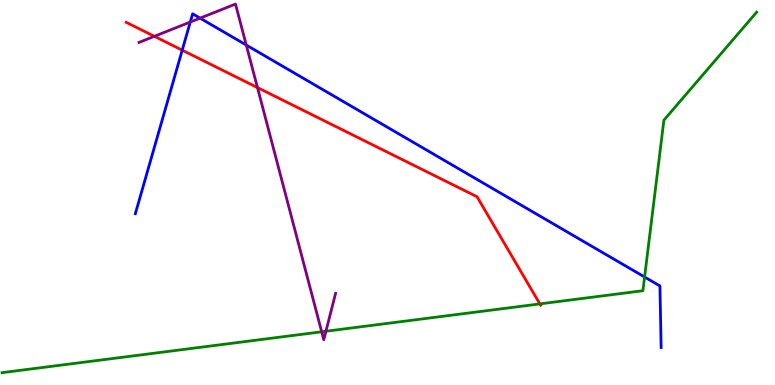[{'lines': ['blue', 'red'], 'intersections': [{'x': 2.35, 'y': 8.7}]}, {'lines': ['green', 'red'], 'intersections': [{'x': 6.97, 'y': 2.11}]}, {'lines': ['purple', 'red'], 'intersections': [{'x': 1.99, 'y': 9.06}, {'x': 3.32, 'y': 7.73}]}, {'lines': ['blue', 'green'], 'intersections': [{'x': 8.32, 'y': 2.8}]}, {'lines': ['blue', 'purple'], 'intersections': [{'x': 2.46, 'y': 9.43}, {'x': 2.58, 'y': 9.53}, {'x': 3.18, 'y': 8.83}]}, {'lines': ['green', 'purple'], 'intersections': [{'x': 4.15, 'y': 1.38}, {'x': 4.21, 'y': 1.4}]}]